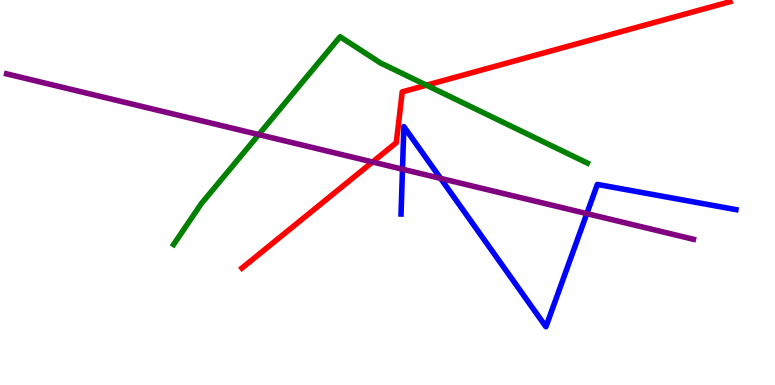[{'lines': ['blue', 'red'], 'intersections': []}, {'lines': ['green', 'red'], 'intersections': [{'x': 5.5, 'y': 7.79}]}, {'lines': ['purple', 'red'], 'intersections': [{'x': 4.81, 'y': 5.79}]}, {'lines': ['blue', 'green'], 'intersections': []}, {'lines': ['blue', 'purple'], 'intersections': [{'x': 5.19, 'y': 5.61}, {'x': 5.69, 'y': 5.37}, {'x': 7.57, 'y': 4.45}]}, {'lines': ['green', 'purple'], 'intersections': [{'x': 3.34, 'y': 6.5}]}]